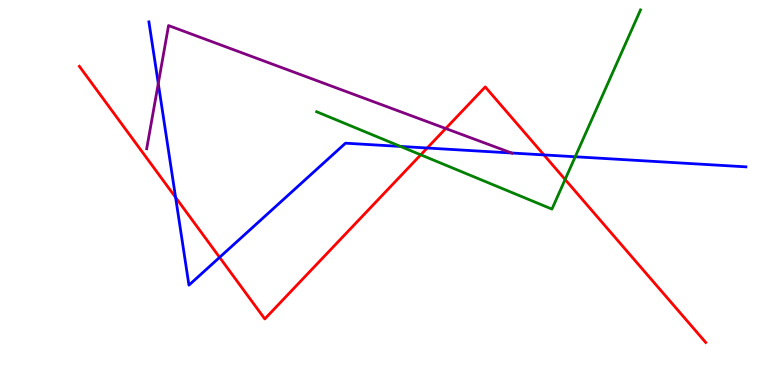[{'lines': ['blue', 'red'], 'intersections': [{'x': 2.27, 'y': 4.87}, {'x': 2.83, 'y': 3.32}, {'x': 5.51, 'y': 6.16}, {'x': 7.02, 'y': 5.98}]}, {'lines': ['green', 'red'], 'intersections': [{'x': 5.43, 'y': 5.98}, {'x': 7.29, 'y': 5.34}]}, {'lines': ['purple', 'red'], 'intersections': [{'x': 5.75, 'y': 6.66}]}, {'lines': ['blue', 'green'], 'intersections': [{'x': 5.17, 'y': 6.2}, {'x': 7.42, 'y': 5.93}]}, {'lines': ['blue', 'purple'], 'intersections': [{'x': 2.04, 'y': 7.83}, {'x': 6.6, 'y': 6.03}]}, {'lines': ['green', 'purple'], 'intersections': []}]